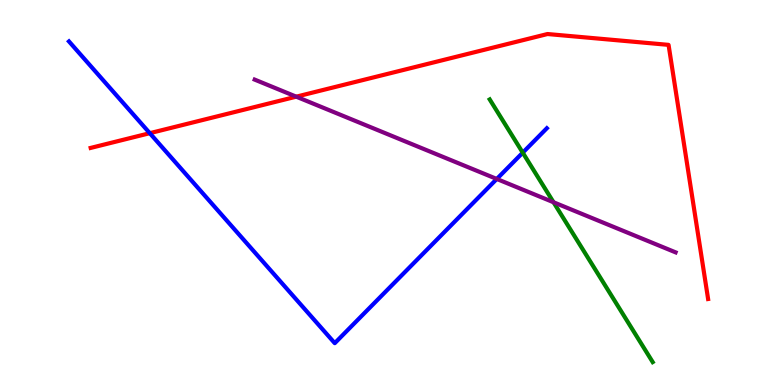[{'lines': ['blue', 'red'], 'intersections': [{'x': 1.93, 'y': 6.54}]}, {'lines': ['green', 'red'], 'intersections': []}, {'lines': ['purple', 'red'], 'intersections': [{'x': 3.82, 'y': 7.49}]}, {'lines': ['blue', 'green'], 'intersections': [{'x': 6.75, 'y': 6.03}]}, {'lines': ['blue', 'purple'], 'intersections': [{'x': 6.41, 'y': 5.35}]}, {'lines': ['green', 'purple'], 'intersections': [{'x': 7.14, 'y': 4.75}]}]